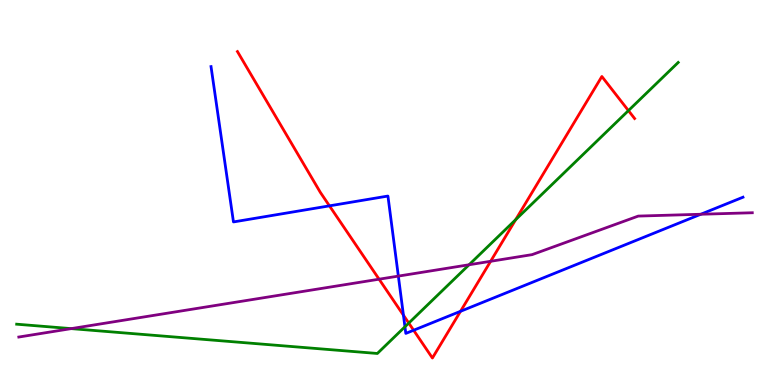[{'lines': ['blue', 'red'], 'intersections': [{'x': 4.25, 'y': 4.65}, {'x': 5.21, 'y': 1.81}, {'x': 5.34, 'y': 1.42}, {'x': 5.94, 'y': 1.91}]}, {'lines': ['green', 'red'], 'intersections': [{'x': 5.27, 'y': 1.61}, {'x': 6.65, 'y': 4.29}, {'x': 8.11, 'y': 7.13}]}, {'lines': ['purple', 'red'], 'intersections': [{'x': 4.89, 'y': 2.75}, {'x': 6.33, 'y': 3.21}]}, {'lines': ['blue', 'green'], 'intersections': [{'x': 5.23, 'y': 1.51}]}, {'lines': ['blue', 'purple'], 'intersections': [{'x': 5.14, 'y': 2.83}, {'x': 9.04, 'y': 4.43}]}, {'lines': ['green', 'purple'], 'intersections': [{'x': 0.919, 'y': 1.46}, {'x': 6.05, 'y': 3.12}]}]